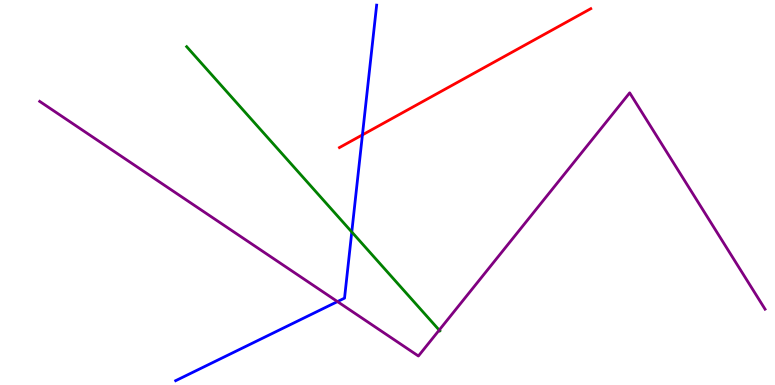[{'lines': ['blue', 'red'], 'intersections': [{'x': 4.68, 'y': 6.5}]}, {'lines': ['green', 'red'], 'intersections': []}, {'lines': ['purple', 'red'], 'intersections': []}, {'lines': ['blue', 'green'], 'intersections': [{'x': 4.54, 'y': 3.97}]}, {'lines': ['blue', 'purple'], 'intersections': [{'x': 4.35, 'y': 2.17}]}, {'lines': ['green', 'purple'], 'intersections': [{'x': 5.67, 'y': 1.43}]}]